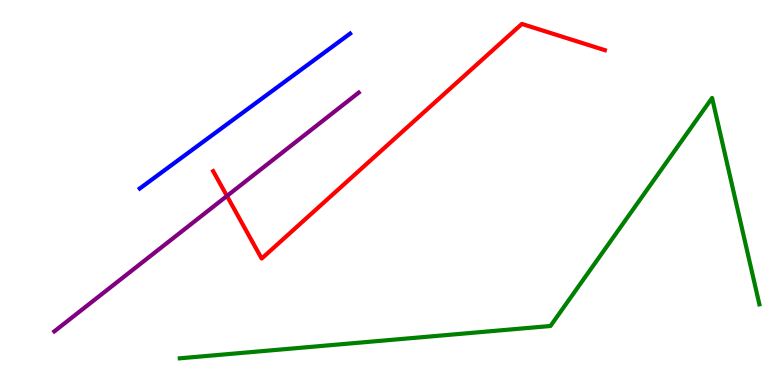[{'lines': ['blue', 'red'], 'intersections': []}, {'lines': ['green', 'red'], 'intersections': []}, {'lines': ['purple', 'red'], 'intersections': [{'x': 2.93, 'y': 4.91}]}, {'lines': ['blue', 'green'], 'intersections': []}, {'lines': ['blue', 'purple'], 'intersections': []}, {'lines': ['green', 'purple'], 'intersections': []}]